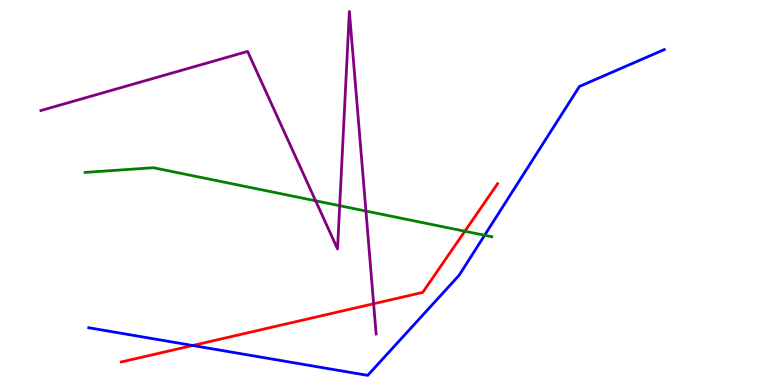[{'lines': ['blue', 'red'], 'intersections': [{'x': 2.49, 'y': 1.03}]}, {'lines': ['green', 'red'], 'intersections': [{'x': 6.0, 'y': 3.99}]}, {'lines': ['purple', 'red'], 'intersections': [{'x': 4.82, 'y': 2.11}]}, {'lines': ['blue', 'green'], 'intersections': [{'x': 6.25, 'y': 3.89}]}, {'lines': ['blue', 'purple'], 'intersections': []}, {'lines': ['green', 'purple'], 'intersections': [{'x': 4.07, 'y': 4.78}, {'x': 4.38, 'y': 4.66}, {'x': 4.72, 'y': 4.52}]}]